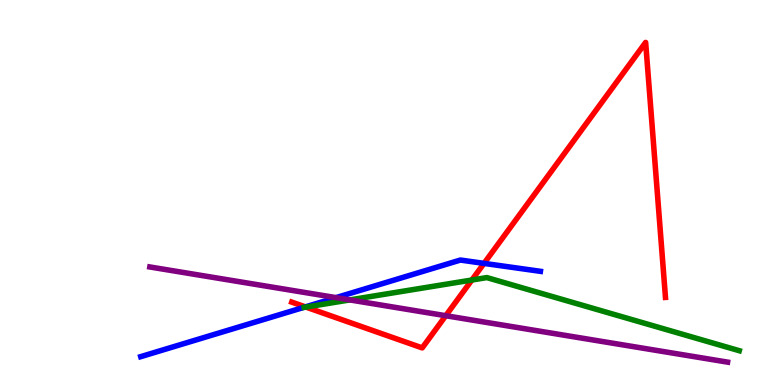[{'lines': ['blue', 'red'], 'intersections': [{'x': 3.94, 'y': 2.03}, {'x': 6.25, 'y': 3.16}]}, {'lines': ['green', 'red'], 'intersections': [{'x': 3.95, 'y': 2.02}, {'x': 6.09, 'y': 2.73}]}, {'lines': ['purple', 'red'], 'intersections': [{'x': 5.75, 'y': 1.8}]}, {'lines': ['blue', 'green'], 'intersections': []}, {'lines': ['blue', 'purple'], 'intersections': [{'x': 4.34, 'y': 2.27}]}, {'lines': ['green', 'purple'], 'intersections': [{'x': 4.51, 'y': 2.21}]}]